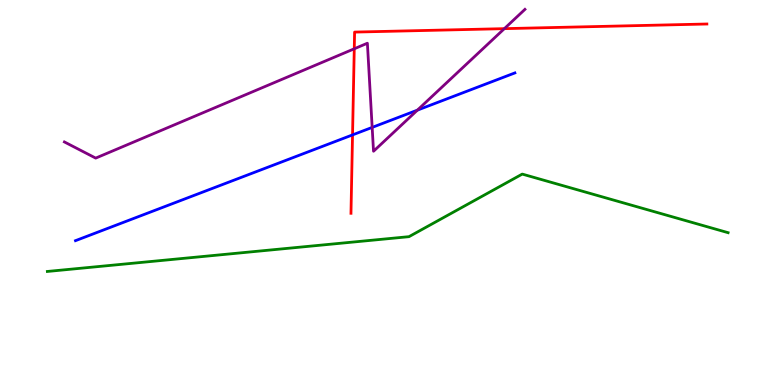[{'lines': ['blue', 'red'], 'intersections': [{'x': 4.55, 'y': 6.5}]}, {'lines': ['green', 'red'], 'intersections': []}, {'lines': ['purple', 'red'], 'intersections': [{'x': 4.57, 'y': 8.73}, {'x': 6.51, 'y': 9.26}]}, {'lines': ['blue', 'green'], 'intersections': []}, {'lines': ['blue', 'purple'], 'intersections': [{'x': 4.8, 'y': 6.69}, {'x': 5.39, 'y': 7.14}]}, {'lines': ['green', 'purple'], 'intersections': []}]